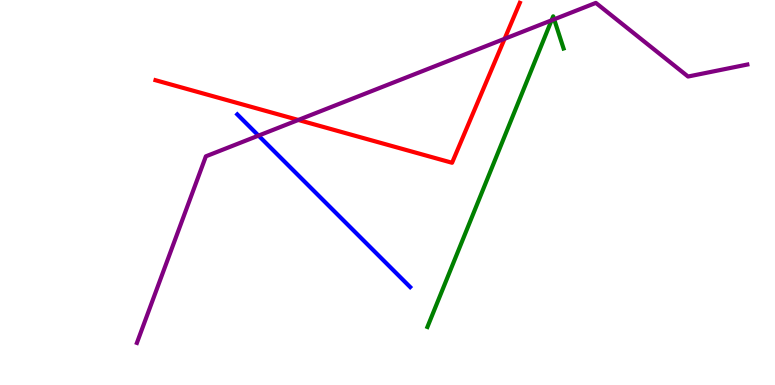[{'lines': ['blue', 'red'], 'intersections': []}, {'lines': ['green', 'red'], 'intersections': []}, {'lines': ['purple', 'red'], 'intersections': [{'x': 3.85, 'y': 6.88}, {'x': 6.51, 'y': 8.99}]}, {'lines': ['blue', 'green'], 'intersections': []}, {'lines': ['blue', 'purple'], 'intersections': [{'x': 3.34, 'y': 6.48}]}, {'lines': ['green', 'purple'], 'intersections': [{'x': 7.12, 'y': 9.47}, {'x': 7.15, 'y': 9.5}]}]